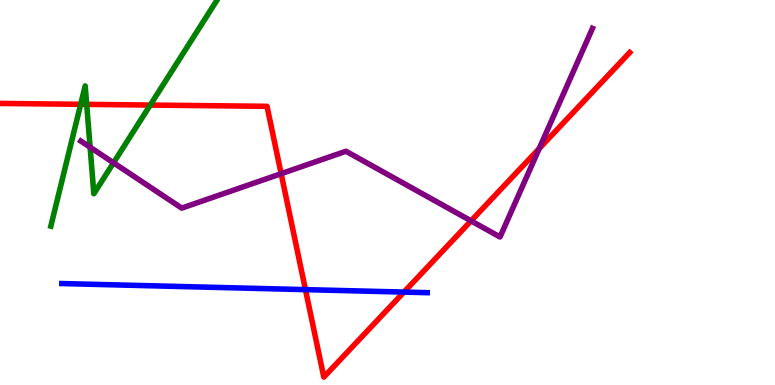[{'lines': ['blue', 'red'], 'intersections': [{'x': 3.94, 'y': 2.48}, {'x': 5.21, 'y': 2.41}]}, {'lines': ['green', 'red'], 'intersections': [{'x': 1.04, 'y': 7.29}, {'x': 1.12, 'y': 7.29}, {'x': 1.94, 'y': 7.27}]}, {'lines': ['purple', 'red'], 'intersections': [{'x': 3.63, 'y': 5.49}, {'x': 6.08, 'y': 4.26}, {'x': 6.96, 'y': 6.14}]}, {'lines': ['blue', 'green'], 'intersections': []}, {'lines': ['blue', 'purple'], 'intersections': []}, {'lines': ['green', 'purple'], 'intersections': [{'x': 1.16, 'y': 6.18}, {'x': 1.46, 'y': 5.77}]}]